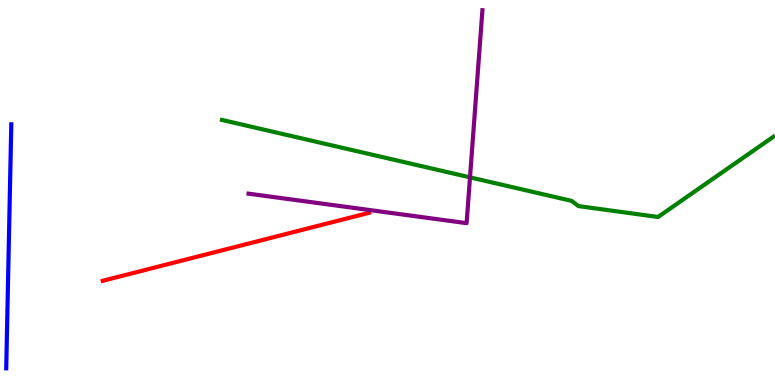[{'lines': ['blue', 'red'], 'intersections': []}, {'lines': ['green', 'red'], 'intersections': []}, {'lines': ['purple', 'red'], 'intersections': []}, {'lines': ['blue', 'green'], 'intersections': []}, {'lines': ['blue', 'purple'], 'intersections': []}, {'lines': ['green', 'purple'], 'intersections': [{'x': 6.06, 'y': 5.39}]}]